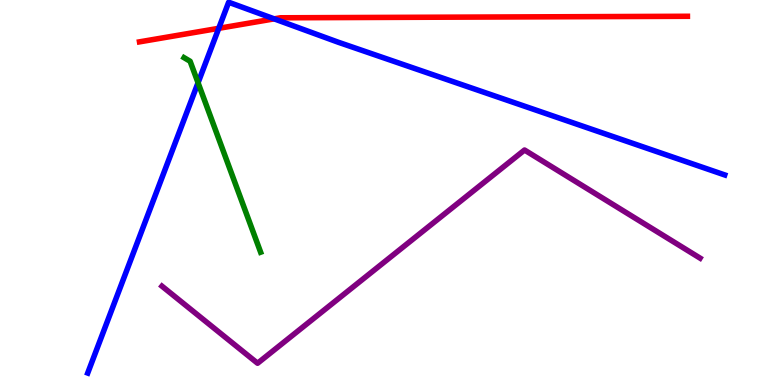[{'lines': ['blue', 'red'], 'intersections': [{'x': 2.82, 'y': 9.26}, {'x': 3.54, 'y': 9.51}]}, {'lines': ['green', 'red'], 'intersections': []}, {'lines': ['purple', 'red'], 'intersections': []}, {'lines': ['blue', 'green'], 'intersections': [{'x': 2.56, 'y': 7.85}]}, {'lines': ['blue', 'purple'], 'intersections': []}, {'lines': ['green', 'purple'], 'intersections': []}]